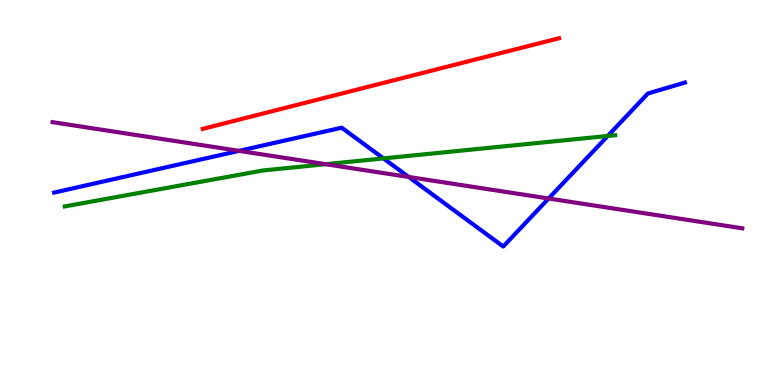[{'lines': ['blue', 'red'], 'intersections': []}, {'lines': ['green', 'red'], 'intersections': []}, {'lines': ['purple', 'red'], 'intersections': []}, {'lines': ['blue', 'green'], 'intersections': [{'x': 4.95, 'y': 5.89}, {'x': 7.84, 'y': 6.47}]}, {'lines': ['blue', 'purple'], 'intersections': [{'x': 3.08, 'y': 6.08}, {'x': 5.27, 'y': 5.4}, {'x': 7.08, 'y': 4.84}]}, {'lines': ['green', 'purple'], 'intersections': [{'x': 4.2, 'y': 5.74}]}]